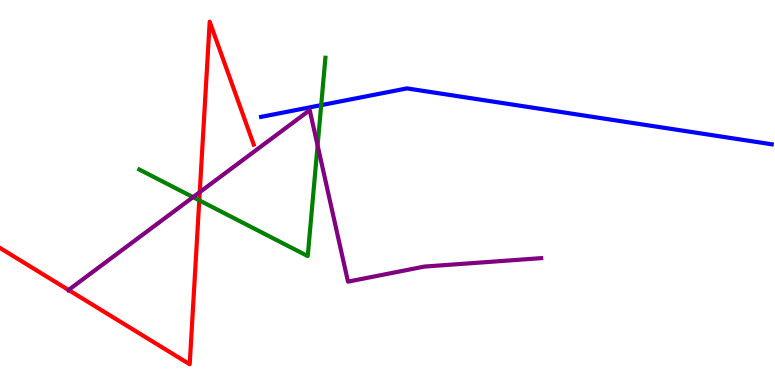[{'lines': ['blue', 'red'], 'intersections': []}, {'lines': ['green', 'red'], 'intersections': [{'x': 2.57, 'y': 4.8}]}, {'lines': ['purple', 'red'], 'intersections': [{'x': 0.885, 'y': 2.47}, {'x': 2.58, 'y': 5.01}]}, {'lines': ['blue', 'green'], 'intersections': [{'x': 4.14, 'y': 7.27}]}, {'lines': ['blue', 'purple'], 'intersections': []}, {'lines': ['green', 'purple'], 'intersections': [{'x': 2.49, 'y': 4.88}, {'x': 4.1, 'y': 6.22}]}]